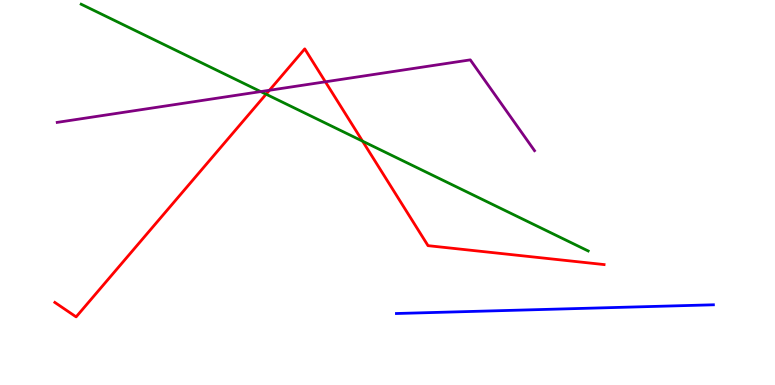[{'lines': ['blue', 'red'], 'intersections': []}, {'lines': ['green', 'red'], 'intersections': [{'x': 3.43, 'y': 7.55}, {'x': 4.68, 'y': 6.33}]}, {'lines': ['purple', 'red'], 'intersections': [{'x': 3.48, 'y': 7.66}, {'x': 4.2, 'y': 7.88}]}, {'lines': ['blue', 'green'], 'intersections': []}, {'lines': ['blue', 'purple'], 'intersections': []}, {'lines': ['green', 'purple'], 'intersections': [{'x': 3.36, 'y': 7.62}]}]